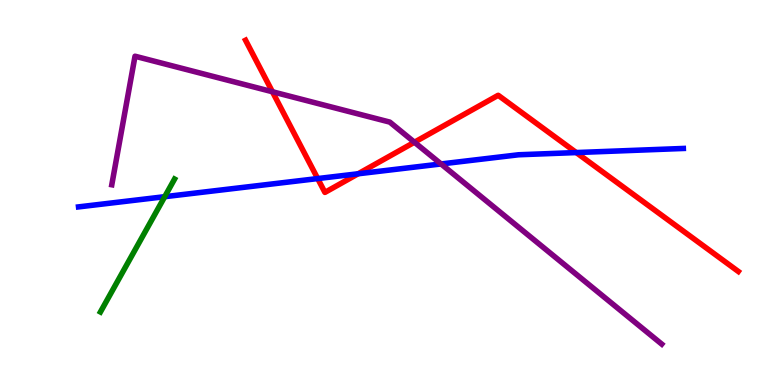[{'lines': ['blue', 'red'], 'intersections': [{'x': 4.1, 'y': 5.36}, {'x': 4.62, 'y': 5.49}, {'x': 7.44, 'y': 6.04}]}, {'lines': ['green', 'red'], 'intersections': []}, {'lines': ['purple', 'red'], 'intersections': [{'x': 3.52, 'y': 7.62}, {'x': 5.35, 'y': 6.31}]}, {'lines': ['blue', 'green'], 'intersections': [{'x': 2.13, 'y': 4.89}]}, {'lines': ['blue', 'purple'], 'intersections': [{'x': 5.69, 'y': 5.74}]}, {'lines': ['green', 'purple'], 'intersections': []}]